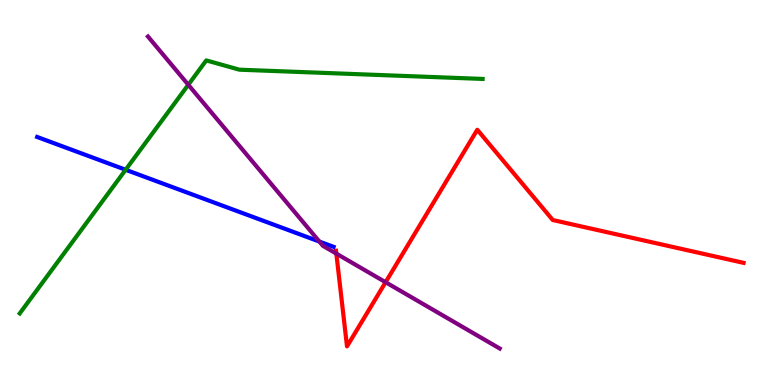[{'lines': ['blue', 'red'], 'intersections': []}, {'lines': ['green', 'red'], 'intersections': []}, {'lines': ['purple', 'red'], 'intersections': [{'x': 4.34, 'y': 3.41}, {'x': 4.98, 'y': 2.67}]}, {'lines': ['blue', 'green'], 'intersections': [{'x': 1.62, 'y': 5.59}]}, {'lines': ['blue', 'purple'], 'intersections': [{'x': 4.12, 'y': 3.73}]}, {'lines': ['green', 'purple'], 'intersections': [{'x': 2.43, 'y': 7.8}]}]